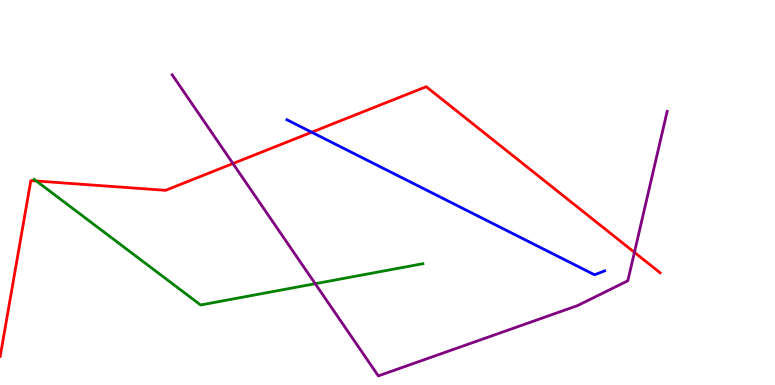[{'lines': ['blue', 'red'], 'intersections': [{'x': 4.02, 'y': 6.57}]}, {'lines': ['green', 'red'], 'intersections': [{'x': 0.469, 'y': 5.3}]}, {'lines': ['purple', 'red'], 'intersections': [{'x': 3.01, 'y': 5.75}, {'x': 8.19, 'y': 3.45}]}, {'lines': ['blue', 'green'], 'intersections': []}, {'lines': ['blue', 'purple'], 'intersections': []}, {'lines': ['green', 'purple'], 'intersections': [{'x': 4.07, 'y': 2.63}]}]